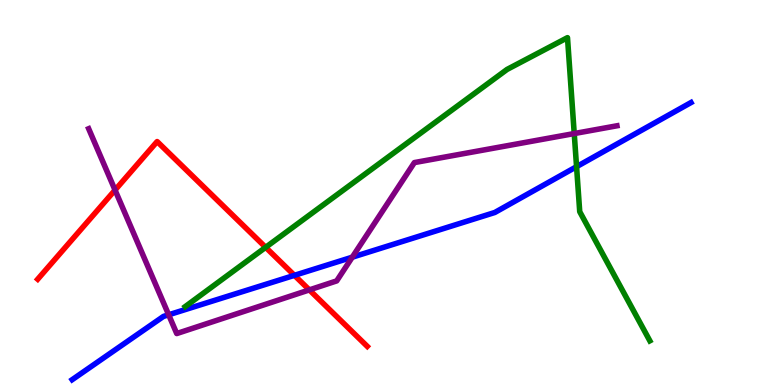[{'lines': ['blue', 'red'], 'intersections': [{'x': 3.8, 'y': 2.85}]}, {'lines': ['green', 'red'], 'intersections': [{'x': 3.43, 'y': 3.58}]}, {'lines': ['purple', 'red'], 'intersections': [{'x': 1.48, 'y': 5.06}, {'x': 3.99, 'y': 2.47}]}, {'lines': ['blue', 'green'], 'intersections': [{'x': 7.44, 'y': 5.67}]}, {'lines': ['blue', 'purple'], 'intersections': [{'x': 2.18, 'y': 1.82}, {'x': 4.55, 'y': 3.32}]}, {'lines': ['green', 'purple'], 'intersections': [{'x': 7.41, 'y': 6.53}]}]